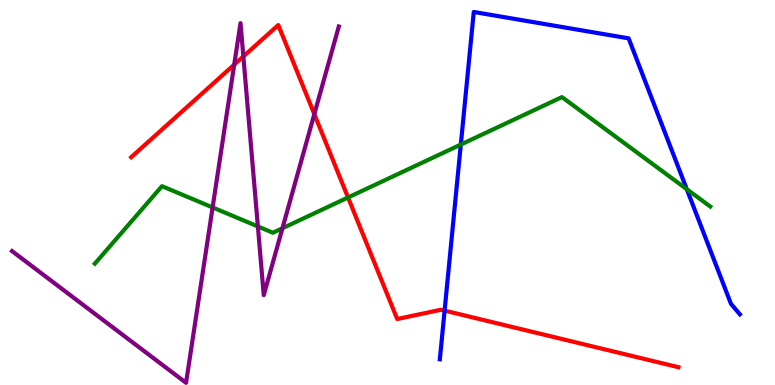[{'lines': ['blue', 'red'], 'intersections': [{'x': 5.74, 'y': 1.93}]}, {'lines': ['green', 'red'], 'intersections': [{'x': 4.49, 'y': 4.87}]}, {'lines': ['purple', 'red'], 'intersections': [{'x': 3.02, 'y': 8.32}, {'x': 3.14, 'y': 8.53}, {'x': 4.06, 'y': 7.04}]}, {'lines': ['blue', 'green'], 'intersections': [{'x': 5.95, 'y': 6.25}, {'x': 8.86, 'y': 5.09}]}, {'lines': ['blue', 'purple'], 'intersections': []}, {'lines': ['green', 'purple'], 'intersections': [{'x': 2.74, 'y': 4.61}, {'x': 3.33, 'y': 4.12}, {'x': 3.64, 'y': 4.07}]}]